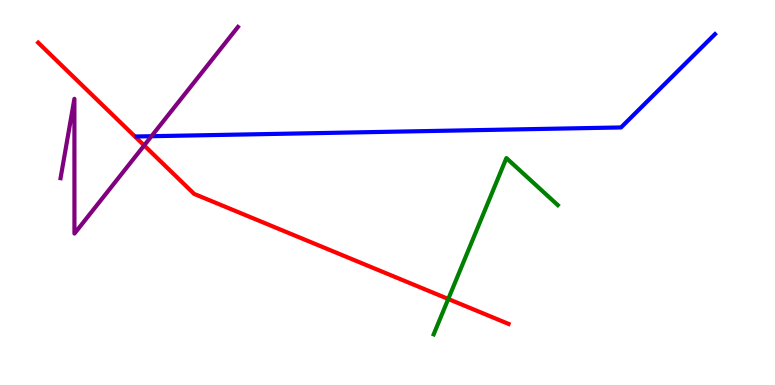[{'lines': ['blue', 'red'], 'intersections': []}, {'lines': ['green', 'red'], 'intersections': [{'x': 5.78, 'y': 2.23}]}, {'lines': ['purple', 'red'], 'intersections': [{'x': 1.86, 'y': 6.22}]}, {'lines': ['blue', 'green'], 'intersections': []}, {'lines': ['blue', 'purple'], 'intersections': [{'x': 1.95, 'y': 6.46}]}, {'lines': ['green', 'purple'], 'intersections': []}]